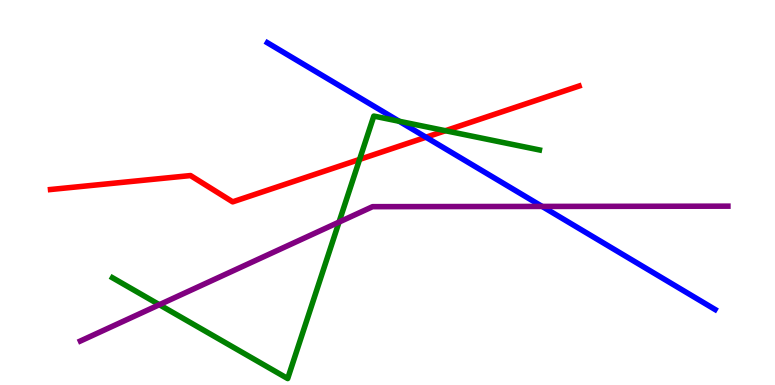[{'lines': ['blue', 'red'], 'intersections': [{'x': 5.5, 'y': 6.44}]}, {'lines': ['green', 'red'], 'intersections': [{'x': 4.64, 'y': 5.86}, {'x': 5.75, 'y': 6.6}]}, {'lines': ['purple', 'red'], 'intersections': []}, {'lines': ['blue', 'green'], 'intersections': [{'x': 5.15, 'y': 6.85}]}, {'lines': ['blue', 'purple'], 'intersections': [{'x': 6.99, 'y': 4.64}]}, {'lines': ['green', 'purple'], 'intersections': [{'x': 2.06, 'y': 2.09}, {'x': 4.37, 'y': 4.23}]}]